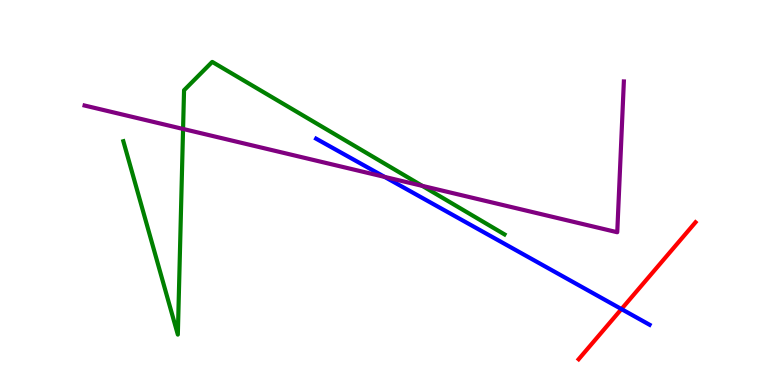[{'lines': ['blue', 'red'], 'intersections': [{'x': 8.02, 'y': 1.97}]}, {'lines': ['green', 'red'], 'intersections': []}, {'lines': ['purple', 'red'], 'intersections': []}, {'lines': ['blue', 'green'], 'intersections': []}, {'lines': ['blue', 'purple'], 'intersections': [{'x': 4.96, 'y': 5.41}]}, {'lines': ['green', 'purple'], 'intersections': [{'x': 2.36, 'y': 6.65}, {'x': 5.45, 'y': 5.17}]}]